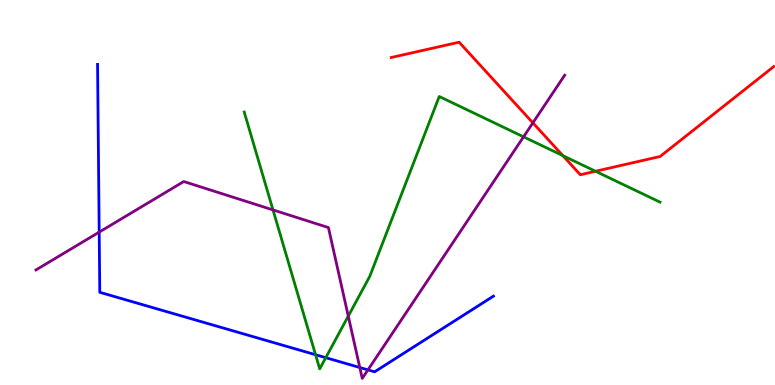[{'lines': ['blue', 'red'], 'intersections': []}, {'lines': ['green', 'red'], 'intersections': [{'x': 7.26, 'y': 5.96}, {'x': 7.68, 'y': 5.55}]}, {'lines': ['purple', 'red'], 'intersections': [{'x': 6.88, 'y': 6.81}]}, {'lines': ['blue', 'green'], 'intersections': [{'x': 4.07, 'y': 0.786}, {'x': 4.2, 'y': 0.71}]}, {'lines': ['blue', 'purple'], 'intersections': [{'x': 1.28, 'y': 3.97}, {'x': 4.64, 'y': 0.454}, {'x': 4.75, 'y': 0.393}]}, {'lines': ['green', 'purple'], 'intersections': [{'x': 3.52, 'y': 4.55}, {'x': 4.49, 'y': 1.79}, {'x': 6.76, 'y': 6.45}]}]